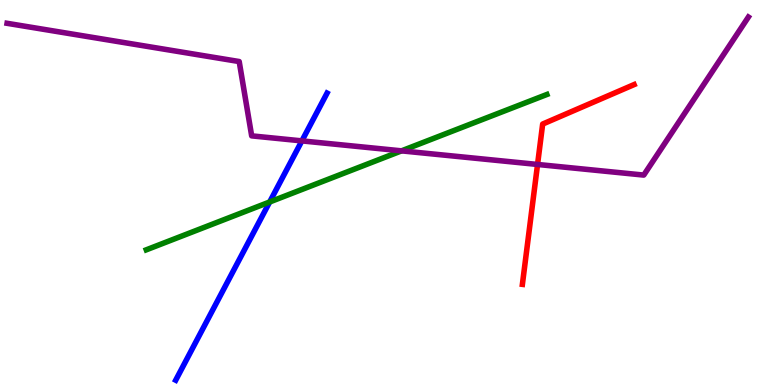[{'lines': ['blue', 'red'], 'intersections': []}, {'lines': ['green', 'red'], 'intersections': []}, {'lines': ['purple', 'red'], 'intersections': [{'x': 6.94, 'y': 5.73}]}, {'lines': ['blue', 'green'], 'intersections': [{'x': 3.48, 'y': 4.75}]}, {'lines': ['blue', 'purple'], 'intersections': [{'x': 3.9, 'y': 6.34}]}, {'lines': ['green', 'purple'], 'intersections': [{'x': 5.18, 'y': 6.08}]}]